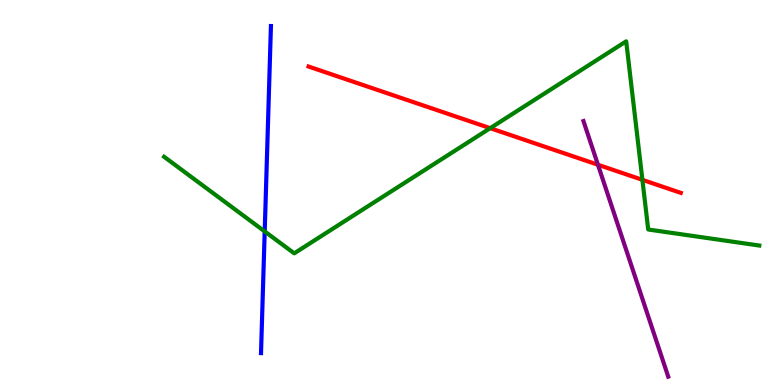[{'lines': ['blue', 'red'], 'intersections': []}, {'lines': ['green', 'red'], 'intersections': [{'x': 6.33, 'y': 6.67}, {'x': 8.29, 'y': 5.33}]}, {'lines': ['purple', 'red'], 'intersections': [{'x': 7.72, 'y': 5.72}]}, {'lines': ['blue', 'green'], 'intersections': [{'x': 3.42, 'y': 3.99}]}, {'lines': ['blue', 'purple'], 'intersections': []}, {'lines': ['green', 'purple'], 'intersections': []}]